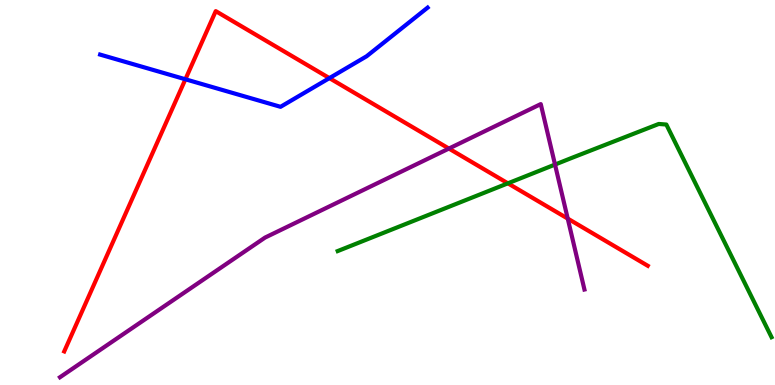[{'lines': ['blue', 'red'], 'intersections': [{'x': 2.39, 'y': 7.94}, {'x': 4.25, 'y': 7.97}]}, {'lines': ['green', 'red'], 'intersections': [{'x': 6.55, 'y': 5.24}]}, {'lines': ['purple', 'red'], 'intersections': [{'x': 5.79, 'y': 6.14}, {'x': 7.33, 'y': 4.32}]}, {'lines': ['blue', 'green'], 'intersections': []}, {'lines': ['blue', 'purple'], 'intersections': []}, {'lines': ['green', 'purple'], 'intersections': [{'x': 7.16, 'y': 5.73}]}]